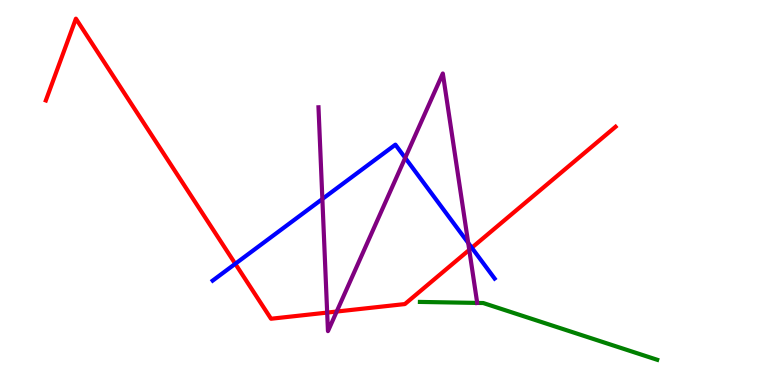[{'lines': ['blue', 'red'], 'intersections': [{'x': 3.04, 'y': 3.15}, {'x': 6.09, 'y': 3.56}]}, {'lines': ['green', 'red'], 'intersections': []}, {'lines': ['purple', 'red'], 'intersections': [{'x': 4.22, 'y': 1.88}, {'x': 4.34, 'y': 1.91}, {'x': 6.05, 'y': 3.51}]}, {'lines': ['blue', 'green'], 'intersections': []}, {'lines': ['blue', 'purple'], 'intersections': [{'x': 4.16, 'y': 4.83}, {'x': 5.23, 'y': 5.9}, {'x': 6.04, 'y': 3.69}]}, {'lines': ['green', 'purple'], 'intersections': [{'x': 6.16, 'y': 2.13}]}]